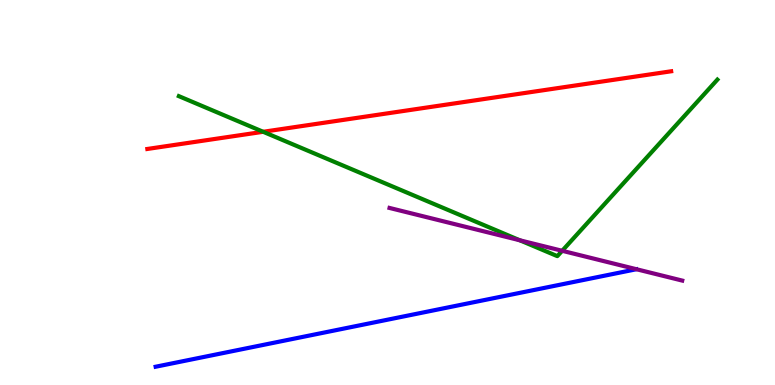[{'lines': ['blue', 'red'], 'intersections': []}, {'lines': ['green', 'red'], 'intersections': [{'x': 3.4, 'y': 6.58}]}, {'lines': ['purple', 'red'], 'intersections': []}, {'lines': ['blue', 'green'], 'intersections': []}, {'lines': ['blue', 'purple'], 'intersections': []}, {'lines': ['green', 'purple'], 'intersections': [{'x': 6.71, 'y': 3.76}, {'x': 7.25, 'y': 3.49}]}]